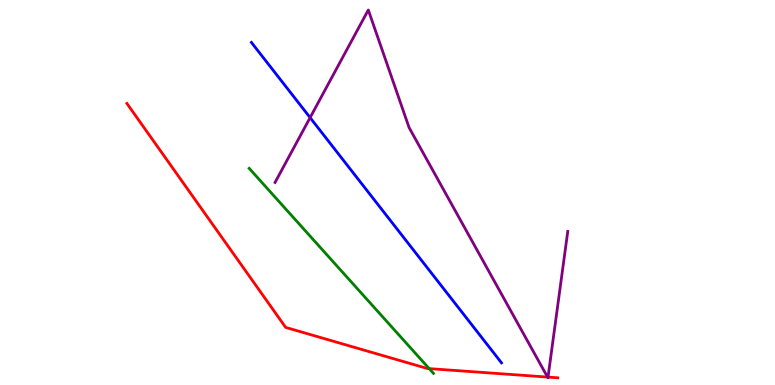[{'lines': ['blue', 'red'], 'intersections': []}, {'lines': ['green', 'red'], 'intersections': [{'x': 5.54, 'y': 0.426}]}, {'lines': ['purple', 'red'], 'intersections': [{'x': 7.06, 'y': 0.206}, {'x': 7.07, 'y': 0.205}]}, {'lines': ['blue', 'green'], 'intersections': []}, {'lines': ['blue', 'purple'], 'intersections': [{'x': 4.0, 'y': 6.94}]}, {'lines': ['green', 'purple'], 'intersections': []}]